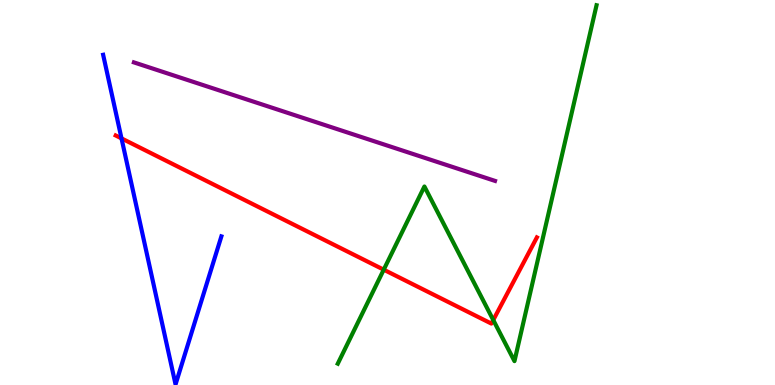[{'lines': ['blue', 'red'], 'intersections': [{'x': 1.57, 'y': 6.41}]}, {'lines': ['green', 'red'], 'intersections': [{'x': 4.95, 'y': 3.0}, {'x': 6.36, 'y': 1.69}]}, {'lines': ['purple', 'red'], 'intersections': []}, {'lines': ['blue', 'green'], 'intersections': []}, {'lines': ['blue', 'purple'], 'intersections': []}, {'lines': ['green', 'purple'], 'intersections': []}]